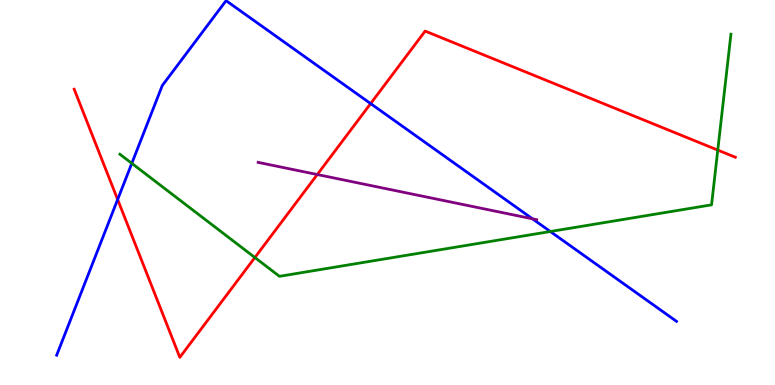[{'lines': ['blue', 'red'], 'intersections': [{'x': 1.52, 'y': 4.82}, {'x': 4.78, 'y': 7.31}]}, {'lines': ['green', 'red'], 'intersections': [{'x': 3.29, 'y': 3.31}, {'x': 9.26, 'y': 6.1}]}, {'lines': ['purple', 'red'], 'intersections': [{'x': 4.09, 'y': 5.47}]}, {'lines': ['blue', 'green'], 'intersections': [{'x': 1.7, 'y': 5.76}, {'x': 7.1, 'y': 3.99}]}, {'lines': ['blue', 'purple'], 'intersections': [{'x': 6.87, 'y': 4.32}]}, {'lines': ['green', 'purple'], 'intersections': []}]